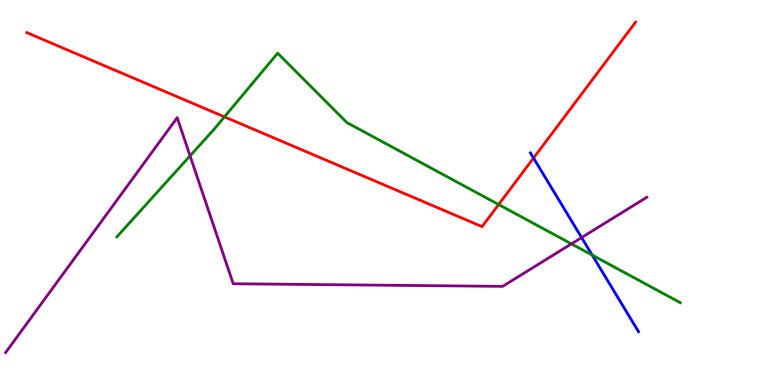[{'lines': ['blue', 'red'], 'intersections': [{'x': 6.88, 'y': 5.89}]}, {'lines': ['green', 'red'], 'intersections': [{'x': 2.9, 'y': 6.96}, {'x': 6.43, 'y': 4.69}]}, {'lines': ['purple', 'red'], 'intersections': []}, {'lines': ['blue', 'green'], 'intersections': [{'x': 7.64, 'y': 3.37}]}, {'lines': ['blue', 'purple'], 'intersections': [{'x': 7.5, 'y': 3.83}]}, {'lines': ['green', 'purple'], 'intersections': [{'x': 2.45, 'y': 5.95}, {'x': 7.37, 'y': 3.67}]}]